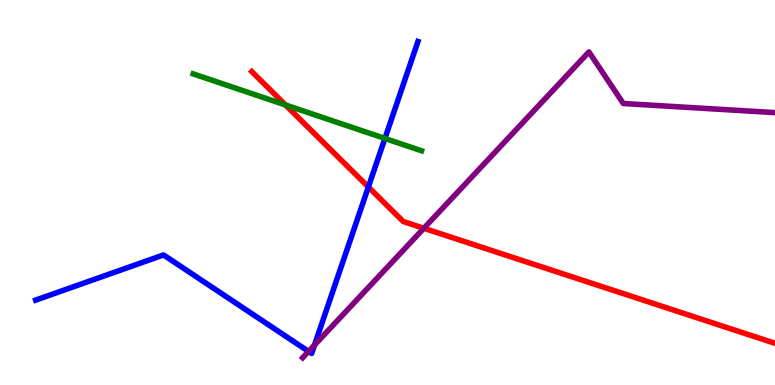[{'lines': ['blue', 'red'], 'intersections': [{'x': 4.75, 'y': 5.14}]}, {'lines': ['green', 'red'], 'intersections': [{'x': 3.68, 'y': 7.27}]}, {'lines': ['purple', 'red'], 'intersections': [{'x': 5.47, 'y': 4.07}]}, {'lines': ['blue', 'green'], 'intersections': [{'x': 4.97, 'y': 6.4}]}, {'lines': ['blue', 'purple'], 'intersections': [{'x': 3.98, 'y': 0.872}, {'x': 4.06, 'y': 1.04}]}, {'lines': ['green', 'purple'], 'intersections': []}]